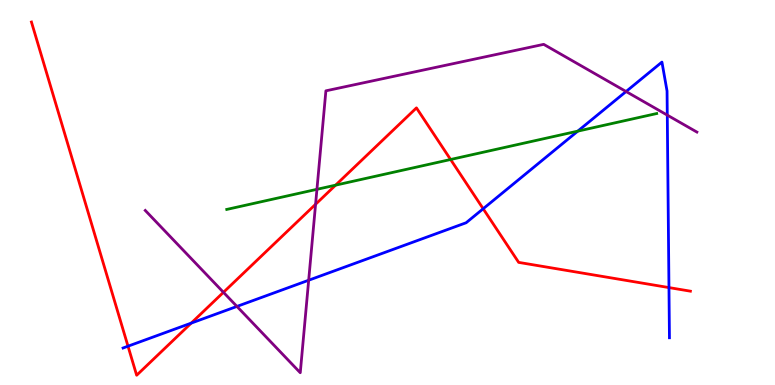[{'lines': ['blue', 'red'], 'intersections': [{'x': 1.65, 'y': 1.01}, {'x': 2.47, 'y': 1.61}, {'x': 6.23, 'y': 4.58}, {'x': 8.63, 'y': 2.53}]}, {'lines': ['green', 'red'], 'intersections': [{'x': 4.33, 'y': 5.19}, {'x': 5.81, 'y': 5.86}]}, {'lines': ['purple', 'red'], 'intersections': [{'x': 2.88, 'y': 2.41}, {'x': 4.07, 'y': 4.69}]}, {'lines': ['blue', 'green'], 'intersections': [{'x': 7.46, 'y': 6.59}]}, {'lines': ['blue', 'purple'], 'intersections': [{'x': 3.06, 'y': 2.04}, {'x': 3.98, 'y': 2.72}, {'x': 8.08, 'y': 7.62}, {'x': 8.61, 'y': 7.01}]}, {'lines': ['green', 'purple'], 'intersections': [{'x': 4.09, 'y': 5.08}]}]